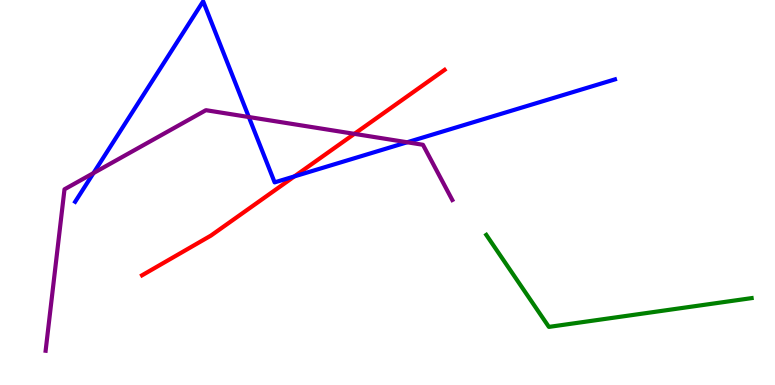[{'lines': ['blue', 'red'], 'intersections': [{'x': 3.8, 'y': 5.42}]}, {'lines': ['green', 'red'], 'intersections': []}, {'lines': ['purple', 'red'], 'intersections': [{'x': 4.57, 'y': 6.52}]}, {'lines': ['blue', 'green'], 'intersections': []}, {'lines': ['blue', 'purple'], 'intersections': [{'x': 1.21, 'y': 5.5}, {'x': 3.21, 'y': 6.96}, {'x': 5.25, 'y': 6.3}]}, {'lines': ['green', 'purple'], 'intersections': []}]